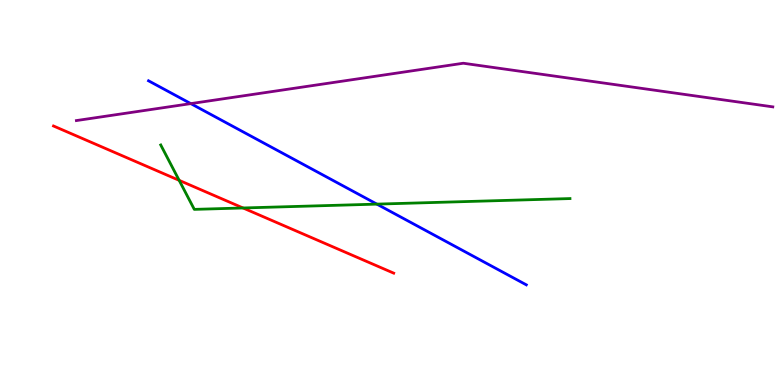[{'lines': ['blue', 'red'], 'intersections': []}, {'lines': ['green', 'red'], 'intersections': [{'x': 2.31, 'y': 5.32}, {'x': 3.14, 'y': 4.6}]}, {'lines': ['purple', 'red'], 'intersections': []}, {'lines': ['blue', 'green'], 'intersections': [{'x': 4.86, 'y': 4.7}]}, {'lines': ['blue', 'purple'], 'intersections': [{'x': 2.46, 'y': 7.31}]}, {'lines': ['green', 'purple'], 'intersections': []}]